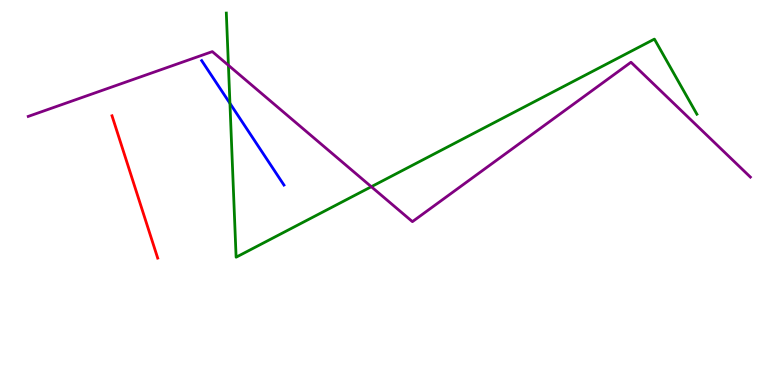[{'lines': ['blue', 'red'], 'intersections': []}, {'lines': ['green', 'red'], 'intersections': []}, {'lines': ['purple', 'red'], 'intersections': []}, {'lines': ['blue', 'green'], 'intersections': [{'x': 2.97, 'y': 7.32}]}, {'lines': ['blue', 'purple'], 'intersections': []}, {'lines': ['green', 'purple'], 'intersections': [{'x': 2.95, 'y': 8.3}, {'x': 4.79, 'y': 5.15}]}]